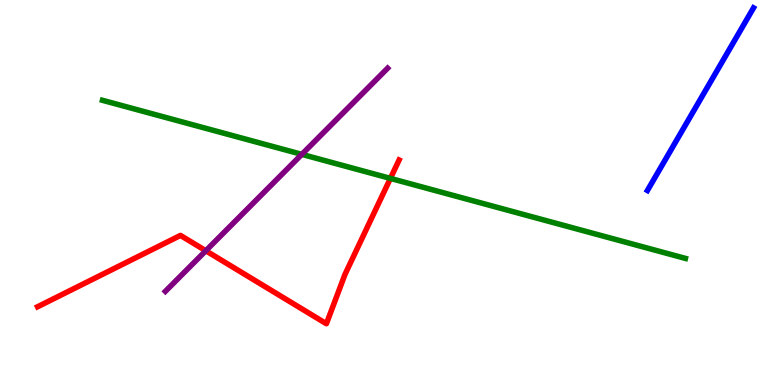[{'lines': ['blue', 'red'], 'intersections': []}, {'lines': ['green', 'red'], 'intersections': [{'x': 5.04, 'y': 5.37}]}, {'lines': ['purple', 'red'], 'intersections': [{'x': 2.66, 'y': 3.49}]}, {'lines': ['blue', 'green'], 'intersections': []}, {'lines': ['blue', 'purple'], 'intersections': []}, {'lines': ['green', 'purple'], 'intersections': [{'x': 3.89, 'y': 5.99}]}]